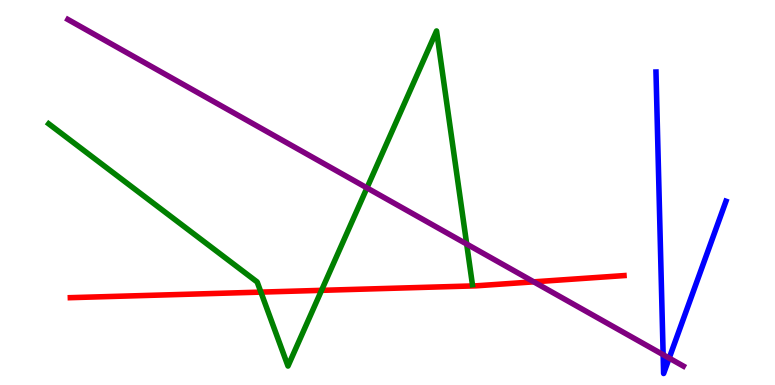[{'lines': ['blue', 'red'], 'intersections': []}, {'lines': ['green', 'red'], 'intersections': [{'x': 3.37, 'y': 2.41}, {'x': 4.15, 'y': 2.46}]}, {'lines': ['purple', 'red'], 'intersections': [{'x': 6.89, 'y': 2.68}]}, {'lines': ['blue', 'green'], 'intersections': []}, {'lines': ['blue', 'purple'], 'intersections': [{'x': 8.56, 'y': 0.787}, {'x': 8.63, 'y': 0.698}]}, {'lines': ['green', 'purple'], 'intersections': [{'x': 4.74, 'y': 5.12}, {'x': 6.02, 'y': 3.66}]}]